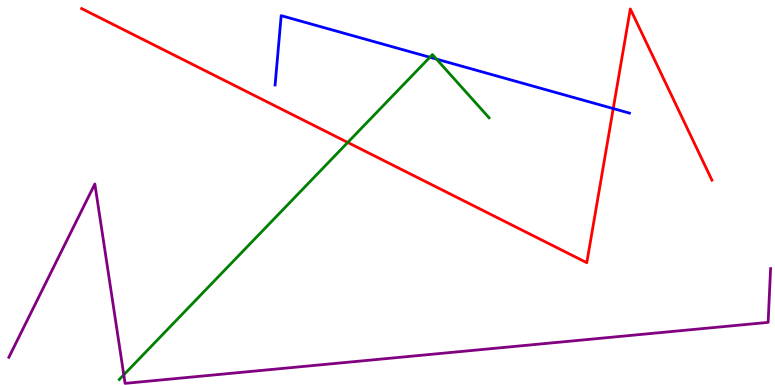[{'lines': ['blue', 'red'], 'intersections': [{'x': 7.91, 'y': 7.18}]}, {'lines': ['green', 'red'], 'intersections': [{'x': 4.49, 'y': 6.3}]}, {'lines': ['purple', 'red'], 'intersections': []}, {'lines': ['blue', 'green'], 'intersections': [{'x': 5.55, 'y': 8.51}, {'x': 5.63, 'y': 8.46}]}, {'lines': ['blue', 'purple'], 'intersections': []}, {'lines': ['green', 'purple'], 'intersections': [{'x': 1.6, 'y': 0.264}]}]